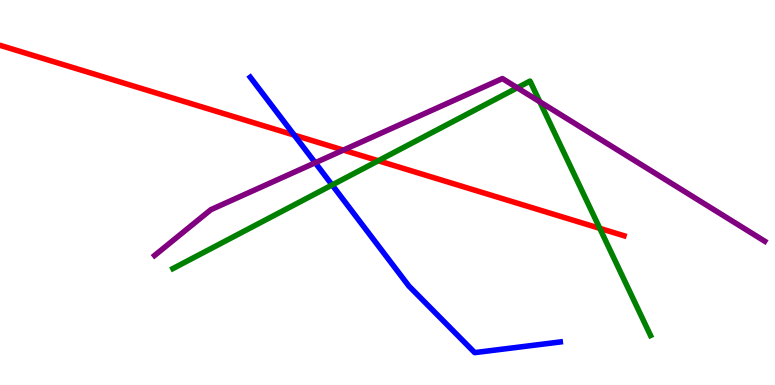[{'lines': ['blue', 'red'], 'intersections': [{'x': 3.8, 'y': 6.49}]}, {'lines': ['green', 'red'], 'intersections': [{'x': 4.88, 'y': 5.82}, {'x': 7.74, 'y': 4.07}]}, {'lines': ['purple', 'red'], 'intersections': [{'x': 4.43, 'y': 6.1}]}, {'lines': ['blue', 'green'], 'intersections': [{'x': 4.29, 'y': 5.2}]}, {'lines': ['blue', 'purple'], 'intersections': [{'x': 4.07, 'y': 5.77}]}, {'lines': ['green', 'purple'], 'intersections': [{'x': 6.67, 'y': 7.72}, {'x': 6.97, 'y': 7.36}]}]